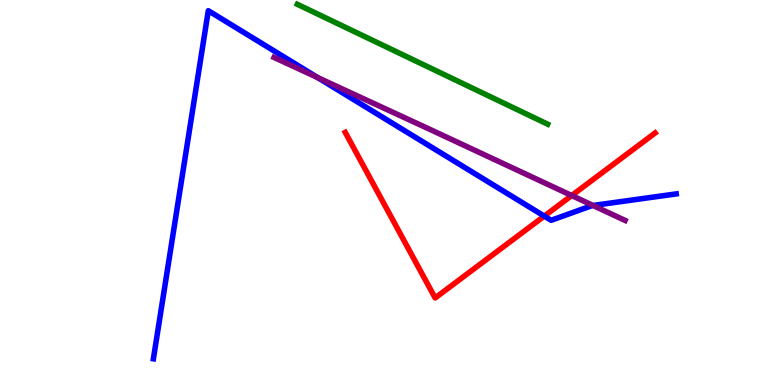[{'lines': ['blue', 'red'], 'intersections': [{'x': 7.02, 'y': 4.39}]}, {'lines': ['green', 'red'], 'intersections': []}, {'lines': ['purple', 'red'], 'intersections': [{'x': 7.38, 'y': 4.92}]}, {'lines': ['blue', 'green'], 'intersections': []}, {'lines': ['blue', 'purple'], 'intersections': [{'x': 4.1, 'y': 7.98}, {'x': 7.65, 'y': 4.66}]}, {'lines': ['green', 'purple'], 'intersections': []}]